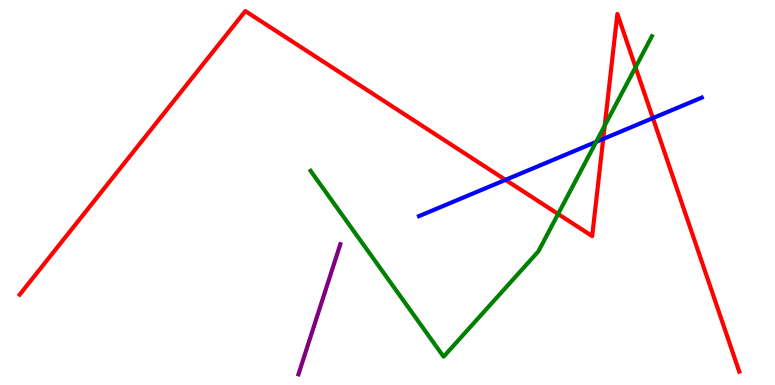[{'lines': ['blue', 'red'], 'intersections': [{'x': 6.52, 'y': 5.33}, {'x': 7.78, 'y': 6.39}, {'x': 8.42, 'y': 6.93}]}, {'lines': ['green', 'red'], 'intersections': [{'x': 7.2, 'y': 4.44}, {'x': 7.8, 'y': 6.74}, {'x': 8.2, 'y': 8.25}]}, {'lines': ['purple', 'red'], 'intersections': []}, {'lines': ['blue', 'green'], 'intersections': [{'x': 7.69, 'y': 6.31}]}, {'lines': ['blue', 'purple'], 'intersections': []}, {'lines': ['green', 'purple'], 'intersections': []}]